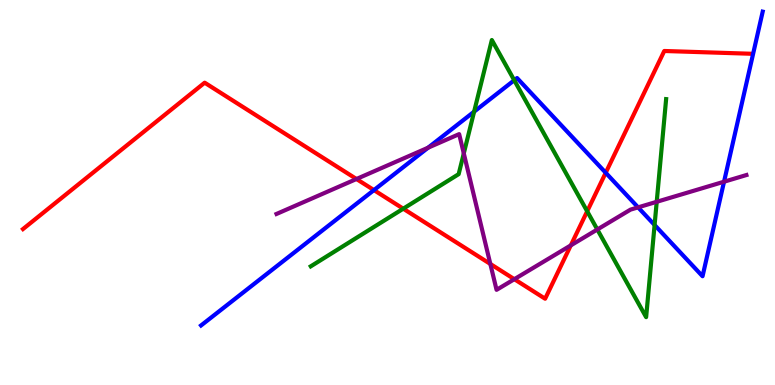[{'lines': ['blue', 'red'], 'intersections': [{'x': 4.83, 'y': 5.06}, {'x': 7.82, 'y': 5.51}]}, {'lines': ['green', 'red'], 'intersections': [{'x': 5.2, 'y': 4.58}, {'x': 7.58, 'y': 4.51}]}, {'lines': ['purple', 'red'], 'intersections': [{'x': 4.6, 'y': 5.35}, {'x': 6.33, 'y': 3.14}, {'x': 6.64, 'y': 2.75}, {'x': 7.37, 'y': 3.63}]}, {'lines': ['blue', 'green'], 'intersections': [{'x': 6.12, 'y': 7.1}, {'x': 6.64, 'y': 7.92}, {'x': 8.45, 'y': 4.16}]}, {'lines': ['blue', 'purple'], 'intersections': [{'x': 5.52, 'y': 6.16}, {'x': 8.23, 'y': 4.61}, {'x': 9.34, 'y': 5.28}]}, {'lines': ['green', 'purple'], 'intersections': [{'x': 5.98, 'y': 6.02}, {'x': 7.71, 'y': 4.04}, {'x': 8.47, 'y': 4.76}]}]